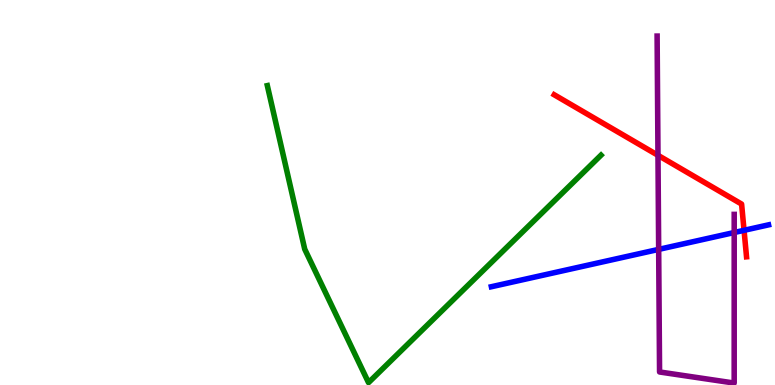[{'lines': ['blue', 'red'], 'intersections': [{'x': 9.6, 'y': 4.02}]}, {'lines': ['green', 'red'], 'intersections': []}, {'lines': ['purple', 'red'], 'intersections': [{'x': 8.49, 'y': 5.97}]}, {'lines': ['blue', 'green'], 'intersections': []}, {'lines': ['blue', 'purple'], 'intersections': [{'x': 8.5, 'y': 3.52}, {'x': 9.47, 'y': 3.96}]}, {'lines': ['green', 'purple'], 'intersections': []}]